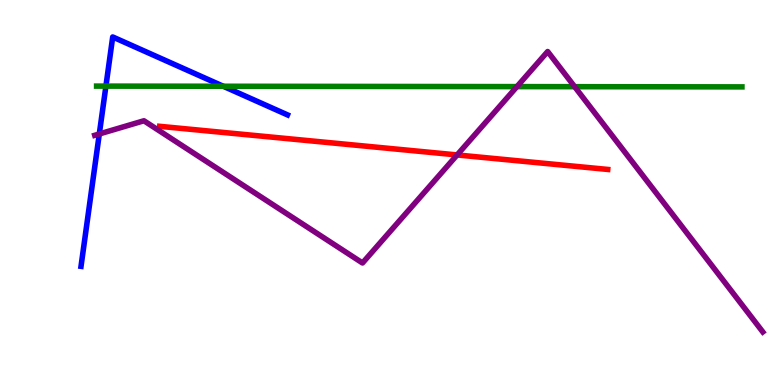[{'lines': ['blue', 'red'], 'intersections': []}, {'lines': ['green', 'red'], 'intersections': []}, {'lines': ['purple', 'red'], 'intersections': [{'x': 5.9, 'y': 5.98}]}, {'lines': ['blue', 'green'], 'intersections': [{'x': 1.37, 'y': 7.76}, {'x': 2.88, 'y': 7.76}]}, {'lines': ['blue', 'purple'], 'intersections': [{'x': 1.28, 'y': 6.52}]}, {'lines': ['green', 'purple'], 'intersections': [{'x': 6.67, 'y': 7.75}, {'x': 7.41, 'y': 7.75}]}]